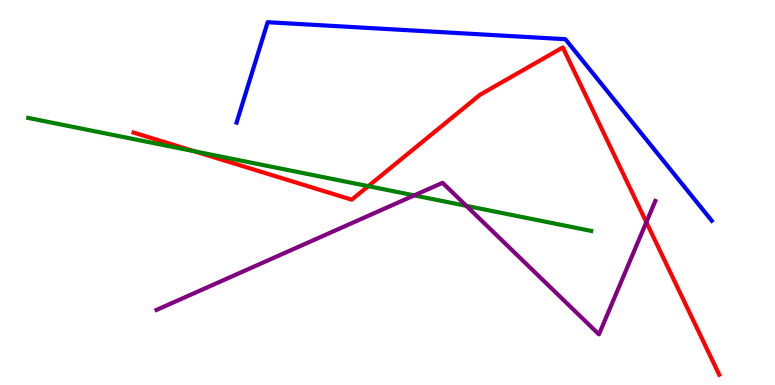[{'lines': ['blue', 'red'], 'intersections': []}, {'lines': ['green', 'red'], 'intersections': [{'x': 2.51, 'y': 6.07}, {'x': 4.75, 'y': 5.16}]}, {'lines': ['purple', 'red'], 'intersections': [{'x': 8.34, 'y': 4.23}]}, {'lines': ['blue', 'green'], 'intersections': []}, {'lines': ['blue', 'purple'], 'intersections': []}, {'lines': ['green', 'purple'], 'intersections': [{'x': 5.35, 'y': 4.92}, {'x': 6.02, 'y': 4.65}]}]